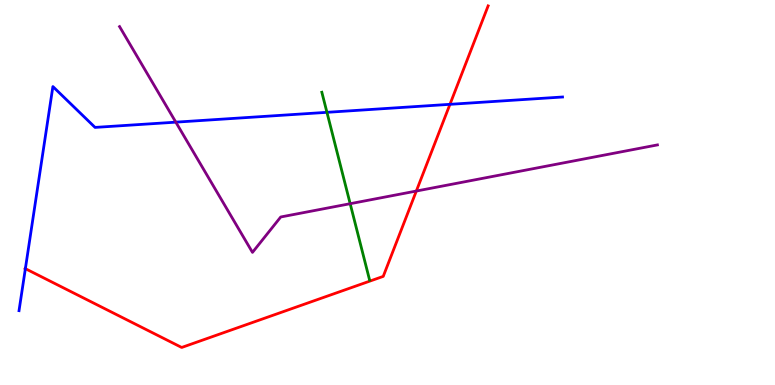[{'lines': ['blue', 'red'], 'intersections': [{'x': 0.327, 'y': 3.02}, {'x': 5.81, 'y': 7.29}]}, {'lines': ['green', 'red'], 'intersections': []}, {'lines': ['purple', 'red'], 'intersections': [{'x': 5.37, 'y': 5.04}]}, {'lines': ['blue', 'green'], 'intersections': [{'x': 4.22, 'y': 7.08}]}, {'lines': ['blue', 'purple'], 'intersections': [{'x': 2.27, 'y': 6.83}]}, {'lines': ['green', 'purple'], 'intersections': [{'x': 4.52, 'y': 4.71}]}]